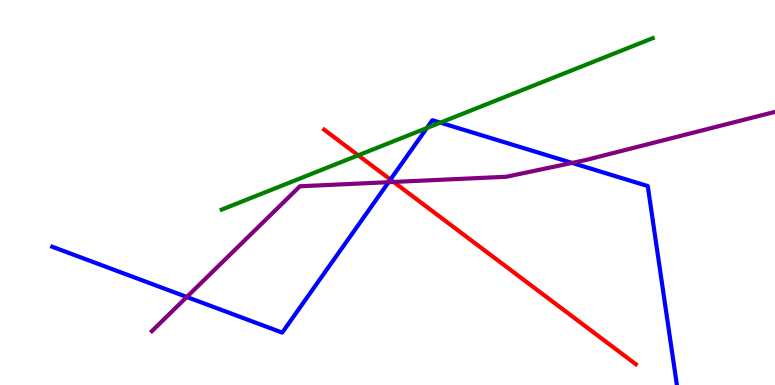[{'lines': ['blue', 'red'], 'intersections': [{'x': 5.04, 'y': 5.34}]}, {'lines': ['green', 'red'], 'intersections': [{'x': 4.62, 'y': 5.97}]}, {'lines': ['purple', 'red'], 'intersections': [{'x': 5.08, 'y': 5.27}]}, {'lines': ['blue', 'green'], 'intersections': [{'x': 5.51, 'y': 6.68}, {'x': 5.68, 'y': 6.81}]}, {'lines': ['blue', 'purple'], 'intersections': [{'x': 2.41, 'y': 2.29}, {'x': 5.01, 'y': 5.27}, {'x': 7.38, 'y': 5.77}]}, {'lines': ['green', 'purple'], 'intersections': []}]